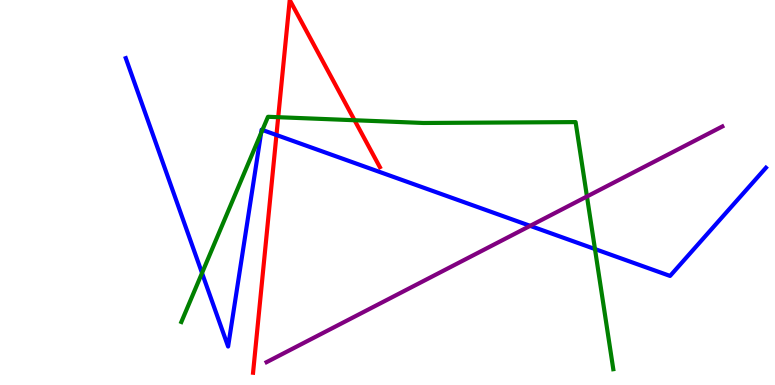[{'lines': ['blue', 'red'], 'intersections': [{'x': 3.57, 'y': 6.49}]}, {'lines': ['green', 'red'], 'intersections': [{'x': 3.59, 'y': 6.96}, {'x': 4.57, 'y': 6.88}]}, {'lines': ['purple', 'red'], 'intersections': []}, {'lines': ['blue', 'green'], 'intersections': [{'x': 2.61, 'y': 2.91}, {'x': 3.37, 'y': 6.54}, {'x': 3.39, 'y': 6.62}, {'x': 7.68, 'y': 3.53}]}, {'lines': ['blue', 'purple'], 'intersections': [{'x': 6.84, 'y': 4.13}]}, {'lines': ['green', 'purple'], 'intersections': [{'x': 7.57, 'y': 4.9}]}]